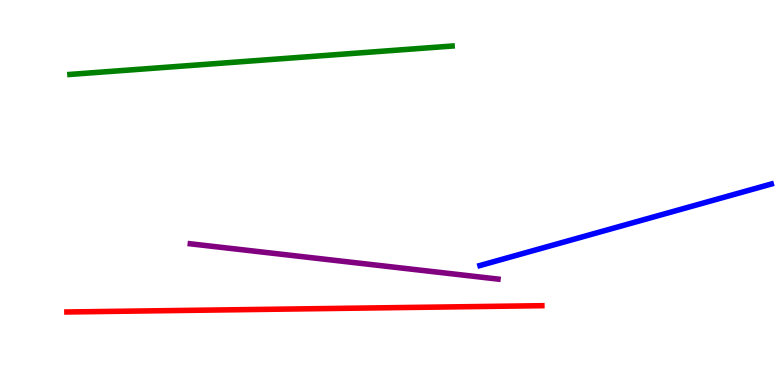[{'lines': ['blue', 'red'], 'intersections': []}, {'lines': ['green', 'red'], 'intersections': []}, {'lines': ['purple', 'red'], 'intersections': []}, {'lines': ['blue', 'green'], 'intersections': []}, {'lines': ['blue', 'purple'], 'intersections': []}, {'lines': ['green', 'purple'], 'intersections': []}]